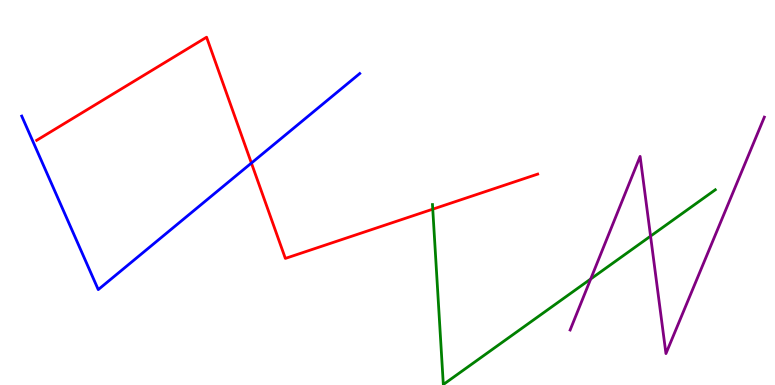[{'lines': ['blue', 'red'], 'intersections': [{'x': 3.24, 'y': 5.76}]}, {'lines': ['green', 'red'], 'intersections': [{'x': 5.58, 'y': 4.57}]}, {'lines': ['purple', 'red'], 'intersections': []}, {'lines': ['blue', 'green'], 'intersections': []}, {'lines': ['blue', 'purple'], 'intersections': []}, {'lines': ['green', 'purple'], 'intersections': [{'x': 7.62, 'y': 2.75}, {'x': 8.39, 'y': 3.87}]}]